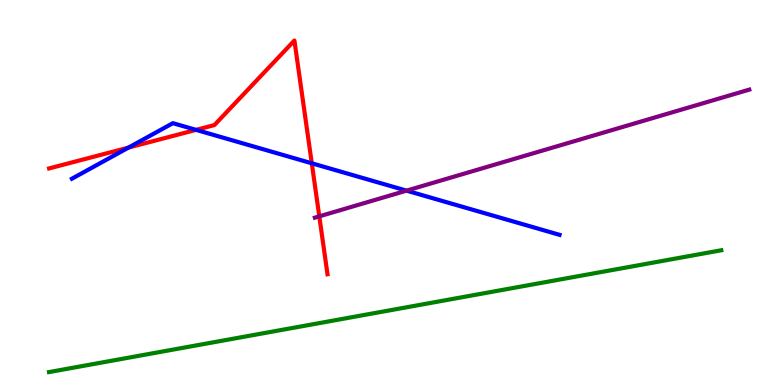[{'lines': ['blue', 'red'], 'intersections': [{'x': 1.66, 'y': 6.17}, {'x': 2.53, 'y': 6.63}, {'x': 4.02, 'y': 5.76}]}, {'lines': ['green', 'red'], 'intersections': []}, {'lines': ['purple', 'red'], 'intersections': [{'x': 4.12, 'y': 4.38}]}, {'lines': ['blue', 'green'], 'intersections': []}, {'lines': ['blue', 'purple'], 'intersections': [{'x': 5.25, 'y': 5.05}]}, {'lines': ['green', 'purple'], 'intersections': []}]